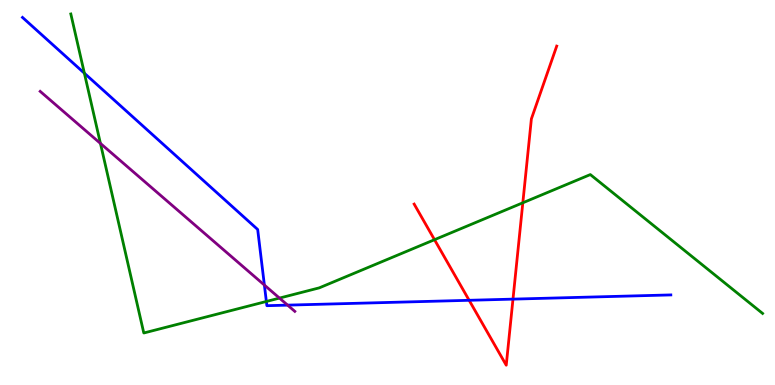[{'lines': ['blue', 'red'], 'intersections': [{'x': 6.05, 'y': 2.2}, {'x': 6.62, 'y': 2.23}]}, {'lines': ['green', 'red'], 'intersections': [{'x': 5.61, 'y': 3.77}, {'x': 6.75, 'y': 4.73}]}, {'lines': ['purple', 'red'], 'intersections': []}, {'lines': ['blue', 'green'], 'intersections': [{'x': 1.09, 'y': 8.1}, {'x': 3.44, 'y': 2.17}]}, {'lines': ['blue', 'purple'], 'intersections': [{'x': 3.41, 'y': 2.6}, {'x': 3.71, 'y': 2.07}]}, {'lines': ['green', 'purple'], 'intersections': [{'x': 1.3, 'y': 6.27}, {'x': 3.61, 'y': 2.26}]}]